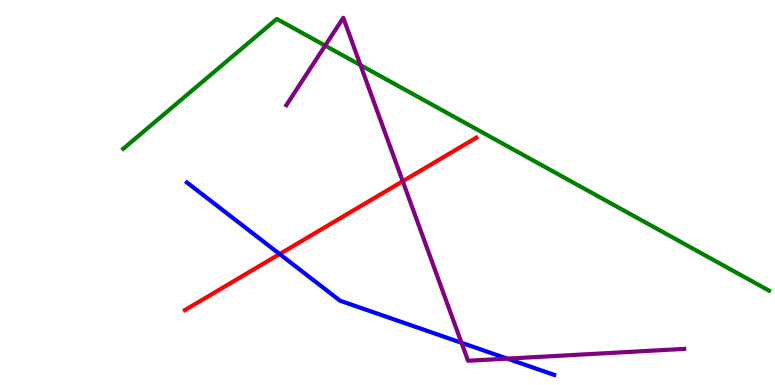[{'lines': ['blue', 'red'], 'intersections': [{'x': 3.61, 'y': 3.4}]}, {'lines': ['green', 'red'], 'intersections': []}, {'lines': ['purple', 'red'], 'intersections': [{'x': 5.2, 'y': 5.29}]}, {'lines': ['blue', 'green'], 'intersections': []}, {'lines': ['blue', 'purple'], 'intersections': [{'x': 5.96, 'y': 1.1}, {'x': 6.55, 'y': 0.685}]}, {'lines': ['green', 'purple'], 'intersections': [{'x': 4.2, 'y': 8.81}, {'x': 4.65, 'y': 8.31}]}]